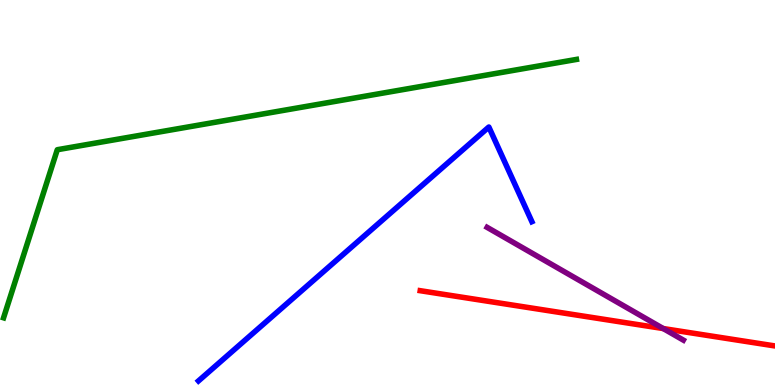[{'lines': ['blue', 'red'], 'intersections': []}, {'lines': ['green', 'red'], 'intersections': []}, {'lines': ['purple', 'red'], 'intersections': [{'x': 8.56, 'y': 1.47}]}, {'lines': ['blue', 'green'], 'intersections': []}, {'lines': ['blue', 'purple'], 'intersections': []}, {'lines': ['green', 'purple'], 'intersections': []}]